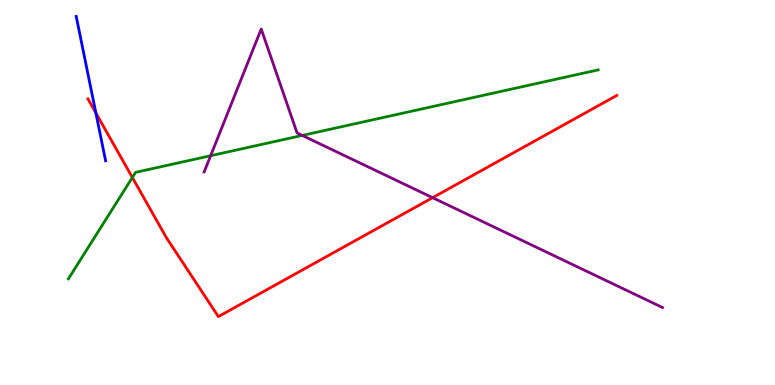[{'lines': ['blue', 'red'], 'intersections': [{'x': 1.24, 'y': 7.07}]}, {'lines': ['green', 'red'], 'intersections': [{'x': 1.71, 'y': 5.39}]}, {'lines': ['purple', 'red'], 'intersections': [{'x': 5.58, 'y': 4.87}]}, {'lines': ['blue', 'green'], 'intersections': []}, {'lines': ['blue', 'purple'], 'intersections': []}, {'lines': ['green', 'purple'], 'intersections': [{'x': 2.72, 'y': 5.96}, {'x': 3.9, 'y': 6.48}]}]